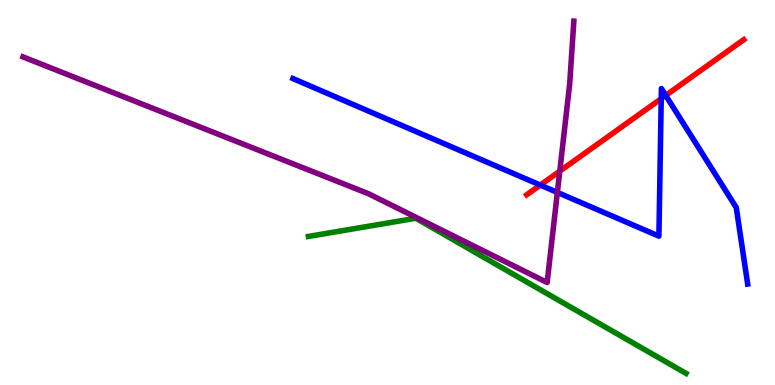[{'lines': ['blue', 'red'], 'intersections': [{'x': 6.97, 'y': 5.19}, {'x': 8.53, 'y': 7.44}, {'x': 8.59, 'y': 7.52}]}, {'lines': ['green', 'red'], 'intersections': []}, {'lines': ['purple', 'red'], 'intersections': [{'x': 7.22, 'y': 5.55}]}, {'lines': ['blue', 'green'], 'intersections': []}, {'lines': ['blue', 'purple'], 'intersections': [{'x': 7.19, 'y': 5.0}]}, {'lines': ['green', 'purple'], 'intersections': []}]